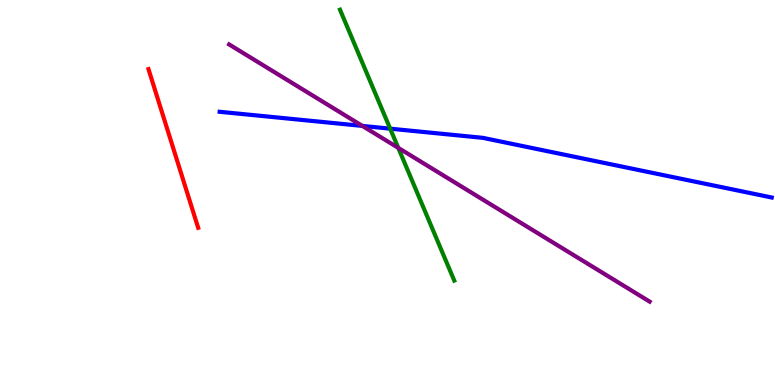[{'lines': ['blue', 'red'], 'intersections': []}, {'lines': ['green', 'red'], 'intersections': []}, {'lines': ['purple', 'red'], 'intersections': []}, {'lines': ['blue', 'green'], 'intersections': [{'x': 5.03, 'y': 6.66}]}, {'lines': ['blue', 'purple'], 'intersections': [{'x': 4.68, 'y': 6.73}]}, {'lines': ['green', 'purple'], 'intersections': [{'x': 5.14, 'y': 6.16}]}]